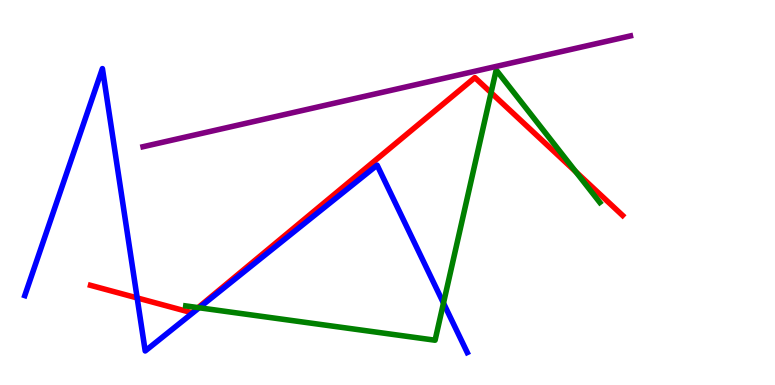[{'lines': ['blue', 'red'], 'intersections': [{'x': 1.77, 'y': 2.26}]}, {'lines': ['green', 'red'], 'intersections': [{'x': 2.56, 'y': 2.01}, {'x': 6.34, 'y': 7.59}, {'x': 7.43, 'y': 5.54}]}, {'lines': ['purple', 'red'], 'intersections': []}, {'lines': ['blue', 'green'], 'intersections': [{'x': 2.57, 'y': 2.01}, {'x': 5.72, 'y': 2.13}]}, {'lines': ['blue', 'purple'], 'intersections': []}, {'lines': ['green', 'purple'], 'intersections': []}]